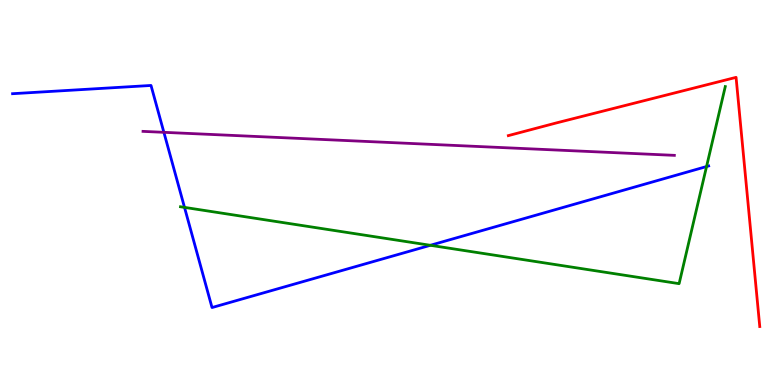[{'lines': ['blue', 'red'], 'intersections': []}, {'lines': ['green', 'red'], 'intersections': []}, {'lines': ['purple', 'red'], 'intersections': []}, {'lines': ['blue', 'green'], 'intersections': [{'x': 2.38, 'y': 4.61}, {'x': 5.55, 'y': 3.63}, {'x': 9.12, 'y': 5.67}]}, {'lines': ['blue', 'purple'], 'intersections': [{'x': 2.11, 'y': 6.56}]}, {'lines': ['green', 'purple'], 'intersections': []}]